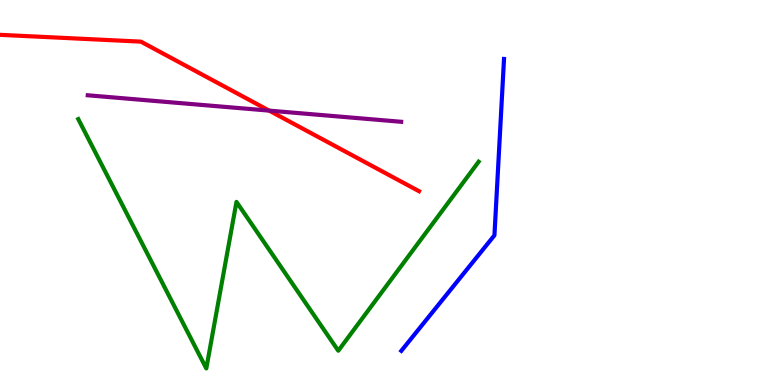[{'lines': ['blue', 'red'], 'intersections': []}, {'lines': ['green', 'red'], 'intersections': []}, {'lines': ['purple', 'red'], 'intersections': [{'x': 3.47, 'y': 7.13}]}, {'lines': ['blue', 'green'], 'intersections': []}, {'lines': ['blue', 'purple'], 'intersections': []}, {'lines': ['green', 'purple'], 'intersections': []}]